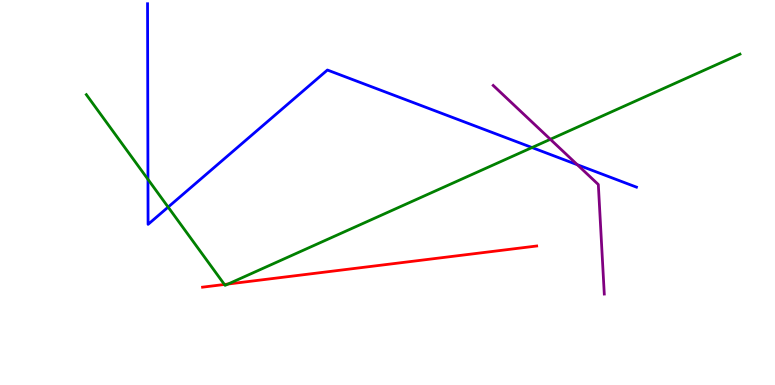[{'lines': ['blue', 'red'], 'intersections': []}, {'lines': ['green', 'red'], 'intersections': [{'x': 2.9, 'y': 2.61}, {'x': 2.94, 'y': 2.62}]}, {'lines': ['purple', 'red'], 'intersections': []}, {'lines': ['blue', 'green'], 'intersections': [{'x': 1.91, 'y': 5.34}, {'x': 2.17, 'y': 4.62}, {'x': 6.86, 'y': 6.17}]}, {'lines': ['blue', 'purple'], 'intersections': [{'x': 7.45, 'y': 5.72}]}, {'lines': ['green', 'purple'], 'intersections': [{'x': 7.1, 'y': 6.38}]}]